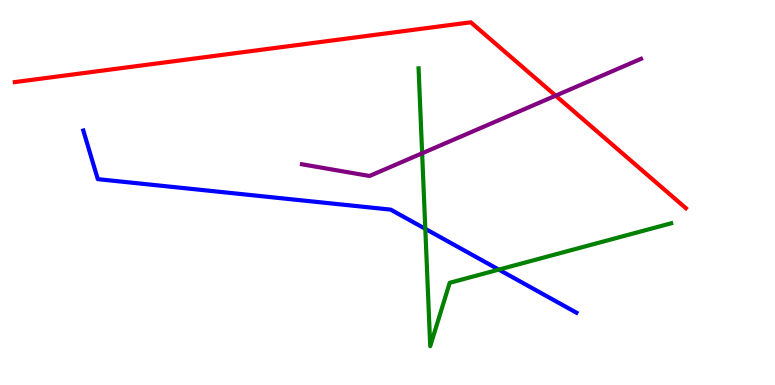[{'lines': ['blue', 'red'], 'intersections': []}, {'lines': ['green', 'red'], 'intersections': []}, {'lines': ['purple', 'red'], 'intersections': [{'x': 7.17, 'y': 7.52}]}, {'lines': ['blue', 'green'], 'intersections': [{'x': 5.49, 'y': 4.06}, {'x': 6.44, 'y': 3.0}]}, {'lines': ['blue', 'purple'], 'intersections': []}, {'lines': ['green', 'purple'], 'intersections': [{'x': 5.45, 'y': 6.02}]}]